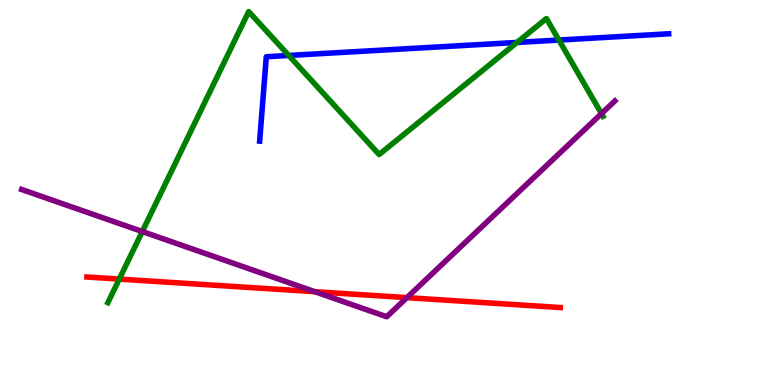[{'lines': ['blue', 'red'], 'intersections': []}, {'lines': ['green', 'red'], 'intersections': [{'x': 1.54, 'y': 2.75}]}, {'lines': ['purple', 'red'], 'intersections': [{'x': 4.06, 'y': 2.42}, {'x': 5.25, 'y': 2.27}]}, {'lines': ['blue', 'green'], 'intersections': [{'x': 3.73, 'y': 8.56}, {'x': 6.67, 'y': 8.9}, {'x': 7.21, 'y': 8.96}]}, {'lines': ['blue', 'purple'], 'intersections': []}, {'lines': ['green', 'purple'], 'intersections': [{'x': 1.84, 'y': 3.99}, {'x': 7.76, 'y': 7.05}]}]